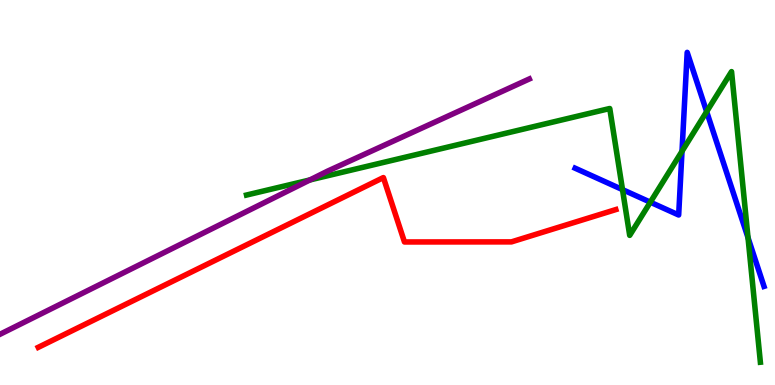[{'lines': ['blue', 'red'], 'intersections': []}, {'lines': ['green', 'red'], 'intersections': []}, {'lines': ['purple', 'red'], 'intersections': []}, {'lines': ['blue', 'green'], 'intersections': [{'x': 8.03, 'y': 5.07}, {'x': 8.39, 'y': 4.75}, {'x': 8.8, 'y': 6.07}, {'x': 9.12, 'y': 7.1}, {'x': 9.65, 'y': 3.83}]}, {'lines': ['blue', 'purple'], 'intersections': []}, {'lines': ['green', 'purple'], 'intersections': [{'x': 4.0, 'y': 5.33}]}]